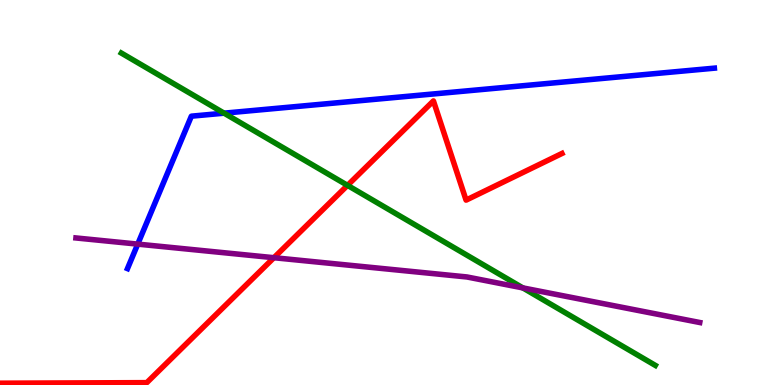[{'lines': ['blue', 'red'], 'intersections': []}, {'lines': ['green', 'red'], 'intersections': [{'x': 4.48, 'y': 5.19}]}, {'lines': ['purple', 'red'], 'intersections': [{'x': 3.53, 'y': 3.31}]}, {'lines': ['blue', 'green'], 'intersections': [{'x': 2.89, 'y': 7.06}]}, {'lines': ['blue', 'purple'], 'intersections': [{'x': 1.78, 'y': 3.66}]}, {'lines': ['green', 'purple'], 'intersections': [{'x': 6.75, 'y': 2.52}]}]